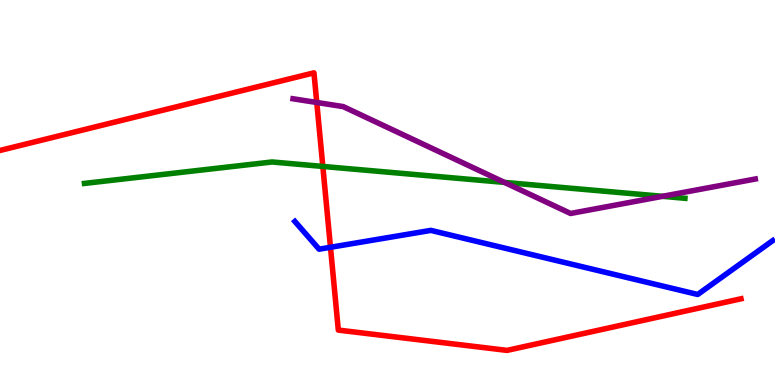[{'lines': ['blue', 'red'], 'intersections': [{'x': 4.26, 'y': 3.58}]}, {'lines': ['green', 'red'], 'intersections': [{'x': 4.17, 'y': 5.68}]}, {'lines': ['purple', 'red'], 'intersections': [{'x': 4.09, 'y': 7.34}]}, {'lines': ['blue', 'green'], 'intersections': []}, {'lines': ['blue', 'purple'], 'intersections': []}, {'lines': ['green', 'purple'], 'intersections': [{'x': 6.51, 'y': 5.26}, {'x': 8.55, 'y': 4.9}]}]